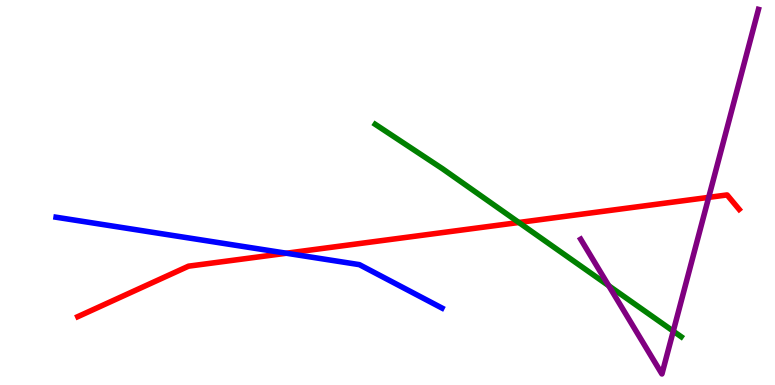[{'lines': ['blue', 'red'], 'intersections': [{'x': 3.7, 'y': 3.42}]}, {'lines': ['green', 'red'], 'intersections': [{'x': 6.69, 'y': 4.22}]}, {'lines': ['purple', 'red'], 'intersections': [{'x': 9.14, 'y': 4.87}]}, {'lines': ['blue', 'green'], 'intersections': []}, {'lines': ['blue', 'purple'], 'intersections': []}, {'lines': ['green', 'purple'], 'intersections': [{'x': 7.85, 'y': 2.58}, {'x': 8.69, 'y': 1.4}]}]